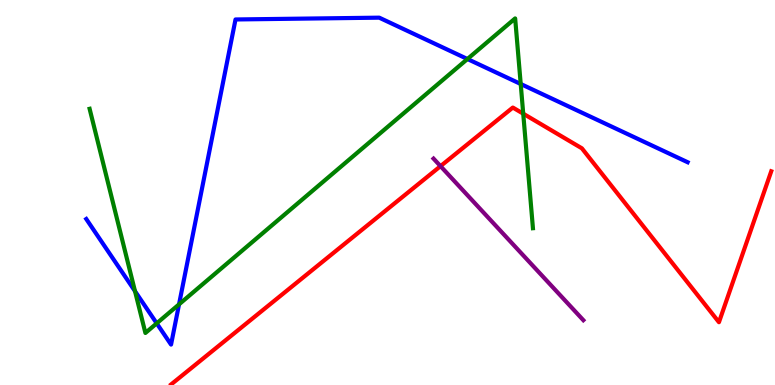[{'lines': ['blue', 'red'], 'intersections': []}, {'lines': ['green', 'red'], 'intersections': [{'x': 6.75, 'y': 7.05}]}, {'lines': ['purple', 'red'], 'intersections': [{'x': 5.68, 'y': 5.68}]}, {'lines': ['blue', 'green'], 'intersections': [{'x': 1.74, 'y': 2.44}, {'x': 2.02, 'y': 1.6}, {'x': 2.31, 'y': 2.09}, {'x': 6.03, 'y': 8.47}, {'x': 6.72, 'y': 7.82}]}, {'lines': ['blue', 'purple'], 'intersections': []}, {'lines': ['green', 'purple'], 'intersections': []}]